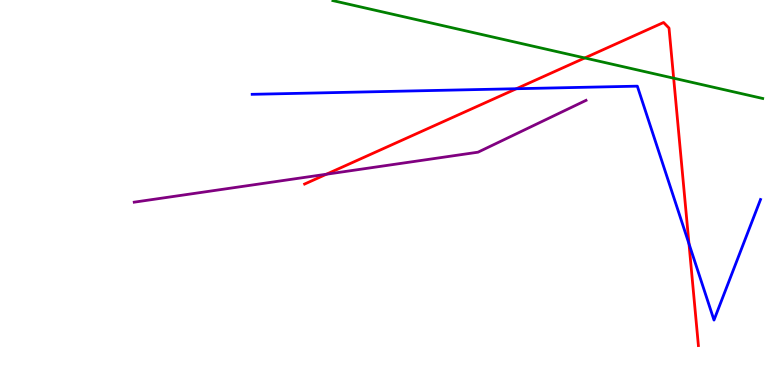[{'lines': ['blue', 'red'], 'intersections': [{'x': 6.66, 'y': 7.7}, {'x': 8.89, 'y': 3.67}]}, {'lines': ['green', 'red'], 'intersections': [{'x': 7.55, 'y': 8.49}, {'x': 8.69, 'y': 7.97}]}, {'lines': ['purple', 'red'], 'intersections': [{'x': 4.21, 'y': 5.47}]}, {'lines': ['blue', 'green'], 'intersections': []}, {'lines': ['blue', 'purple'], 'intersections': []}, {'lines': ['green', 'purple'], 'intersections': []}]